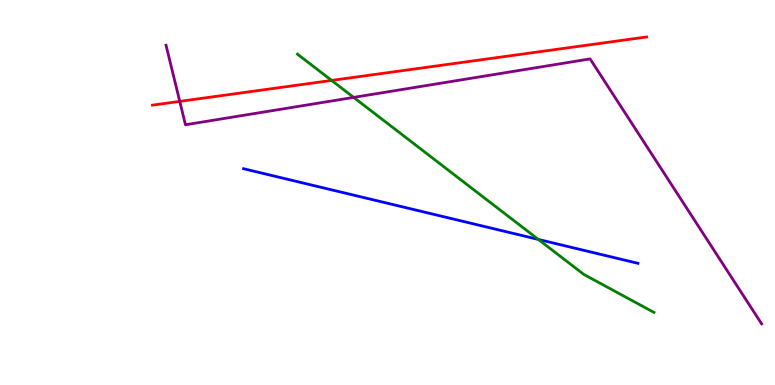[{'lines': ['blue', 'red'], 'intersections': []}, {'lines': ['green', 'red'], 'intersections': [{'x': 4.28, 'y': 7.91}]}, {'lines': ['purple', 'red'], 'intersections': [{'x': 2.32, 'y': 7.37}]}, {'lines': ['blue', 'green'], 'intersections': [{'x': 6.95, 'y': 3.78}]}, {'lines': ['blue', 'purple'], 'intersections': []}, {'lines': ['green', 'purple'], 'intersections': [{'x': 4.56, 'y': 7.47}]}]